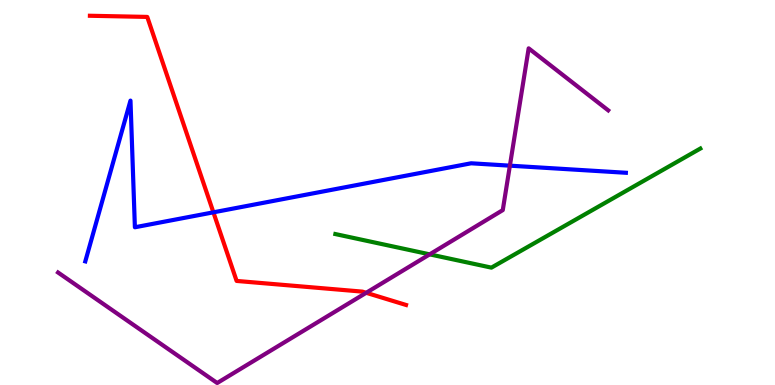[{'lines': ['blue', 'red'], 'intersections': [{'x': 2.75, 'y': 4.48}]}, {'lines': ['green', 'red'], 'intersections': []}, {'lines': ['purple', 'red'], 'intersections': [{'x': 4.73, 'y': 2.4}]}, {'lines': ['blue', 'green'], 'intersections': []}, {'lines': ['blue', 'purple'], 'intersections': [{'x': 6.58, 'y': 5.7}]}, {'lines': ['green', 'purple'], 'intersections': [{'x': 5.54, 'y': 3.39}]}]